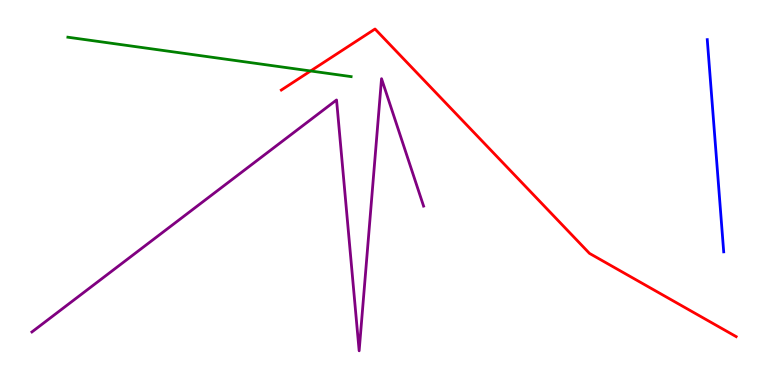[{'lines': ['blue', 'red'], 'intersections': []}, {'lines': ['green', 'red'], 'intersections': [{'x': 4.01, 'y': 8.16}]}, {'lines': ['purple', 'red'], 'intersections': []}, {'lines': ['blue', 'green'], 'intersections': []}, {'lines': ['blue', 'purple'], 'intersections': []}, {'lines': ['green', 'purple'], 'intersections': []}]